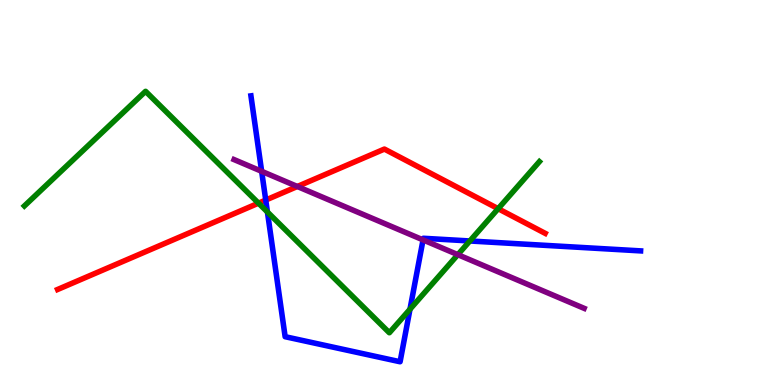[{'lines': ['blue', 'red'], 'intersections': [{'x': 3.43, 'y': 4.8}]}, {'lines': ['green', 'red'], 'intersections': [{'x': 3.34, 'y': 4.72}, {'x': 6.43, 'y': 4.58}]}, {'lines': ['purple', 'red'], 'intersections': [{'x': 3.84, 'y': 5.16}]}, {'lines': ['blue', 'green'], 'intersections': [{'x': 3.45, 'y': 4.49}, {'x': 5.29, 'y': 1.97}, {'x': 6.06, 'y': 3.74}]}, {'lines': ['blue', 'purple'], 'intersections': [{'x': 3.38, 'y': 5.55}, {'x': 5.46, 'y': 3.77}]}, {'lines': ['green', 'purple'], 'intersections': [{'x': 5.91, 'y': 3.39}]}]